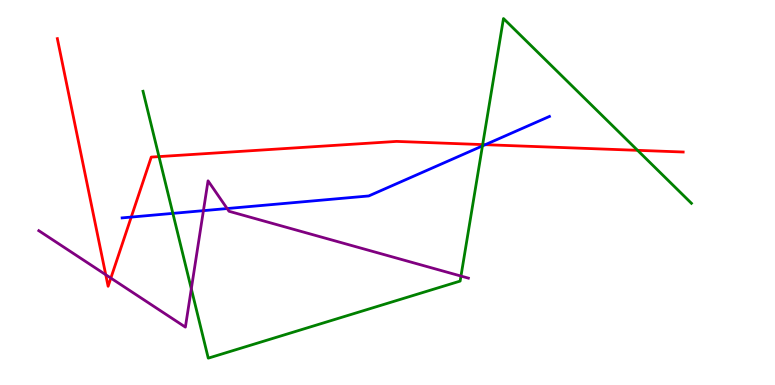[{'lines': ['blue', 'red'], 'intersections': [{'x': 1.69, 'y': 4.36}, {'x': 6.26, 'y': 6.24}]}, {'lines': ['green', 'red'], 'intersections': [{'x': 2.05, 'y': 5.93}, {'x': 6.23, 'y': 6.24}, {'x': 8.23, 'y': 6.1}]}, {'lines': ['purple', 'red'], 'intersections': [{'x': 1.36, 'y': 2.86}, {'x': 1.43, 'y': 2.78}]}, {'lines': ['blue', 'green'], 'intersections': [{'x': 2.23, 'y': 4.46}, {'x': 6.23, 'y': 6.21}]}, {'lines': ['blue', 'purple'], 'intersections': [{'x': 2.62, 'y': 4.53}, {'x': 2.93, 'y': 4.58}]}, {'lines': ['green', 'purple'], 'intersections': [{'x': 2.47, 'y': 2.5}, {'x': 5.95, 'y': 2.83}]}]